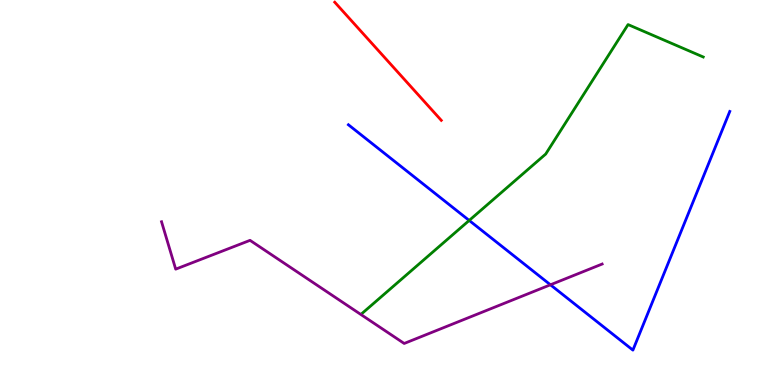[{'lines': ['blue', 'red'], 'intersections': []}, {'lines': ['green', 'red'], 'intersections': []}, {'lines': ['purple', 'red'], 'intersections': []}, {'lines': ['blue', 'green'], 'intersections': [{'x': 6.05, 'y': 4.27}]}, {'lines': ['blue', 'purple'], 'intersections': [{'x': 7.1, 'y': 2.6}]}, {'lines': ['green', 'purple'], 'intersections': []}]